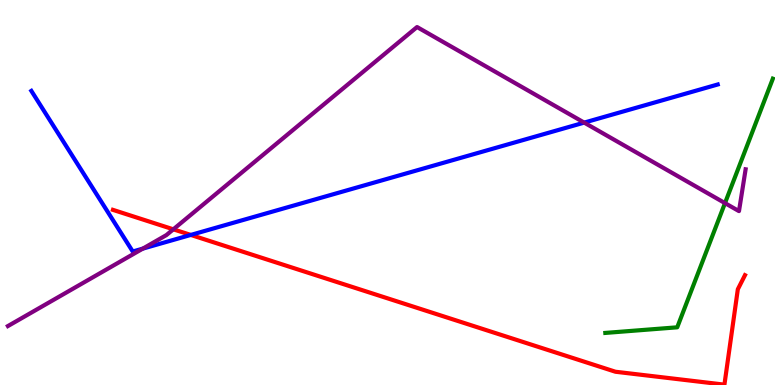[{'lines': ['blue', 'red'], 'intersections': [{'x': 2.46, 'y': 3.9}]}, {'lines': ['green', 'red'], 'intersections': []}, {'lines': ['purple', 'red'], 'intersections': [{'x': 2.24, 'y': 4.04}]}, {'lines': ['blue', 'green'], 'intersections': []}, {'lines': ['blue', 'purple'], 'intersections': [{'x': 1.84, 'y': 3.54}, {'x': 7.54, 'y': 6.82}]}, {'lines': ['green', 'purple'], 'intersections': [{'x': 9.35, 'y': 4.72}]}]